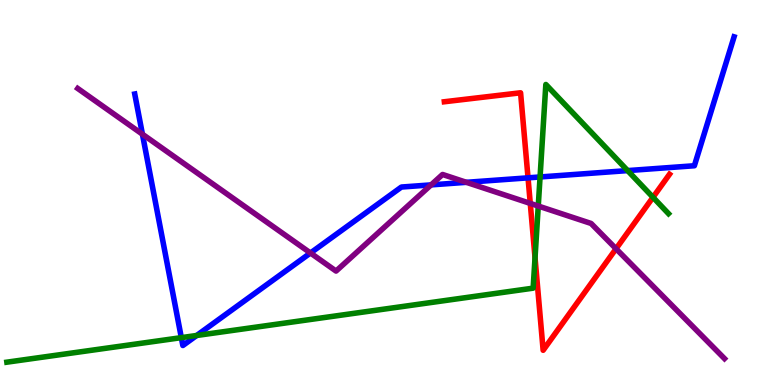[{'lines': ['blue', 'red'], 'intersections': [{'x': 6.81, 'y': 5.38}]}, {'lines': ['green', 'red'], 'intersections': [{'x': 6.9, 'y': 3.31}, {'x': 8.43, 'y': 4.88}]}, {'lines': ['purple', 'red'], 'intersections': [{'x': 6.84, 'y': 4.72}, {'x': 7.95, 'y': 3.54}]}, {'lines': ['blue', 'green'], 'intersections': [{'x': 2.34, 'y': 1.23}, {'x': 2.54, 'y': 1.29}, {'x': 6.97, 'y': 5.4}, {'x': 8.1, 'y': 5.57}]}, {'lines': ['blue', 'purple'], 'intersections': [{'x': 1.84, 'y': 6.51}, {'x': 4.01, 'y': 3.43}, {'x': 5.56, 'y': 5.2}, {'x': 6.02, 'y': 5.26}]}, {'lines': ['green', 'purple'], 'intersections': [{'x': 6.95, 'y': 4.65}]}]